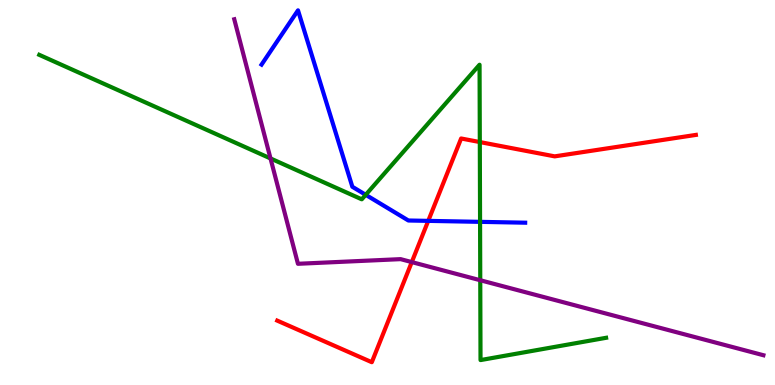[{'lines': ['blue', 'red'], 'intersections': [{'x': 5.53, 'y': 4.26}]}, {'lines': ['green', 'red'], 'intersections': [{'x': 6.19, 'y': 6.31}]}, {'lines': ['purple', 'red'], 'intersections': [{'x': 5.31, 'y': 3.19}]}, {'lines': ['blue', 'green'], 'intersections': [{'x': 4.72, 'y': 4.94}, {'x': 6.19, 'y': 4.24}]}, {'lines': ['blue', 'purple'], 'intersections': []}, {'lines': ['green', 'purple'], 'intersections': [{'x': 3.49, 'y': 5.88}, {'x': 6.2, 'y': 2.72}]}]